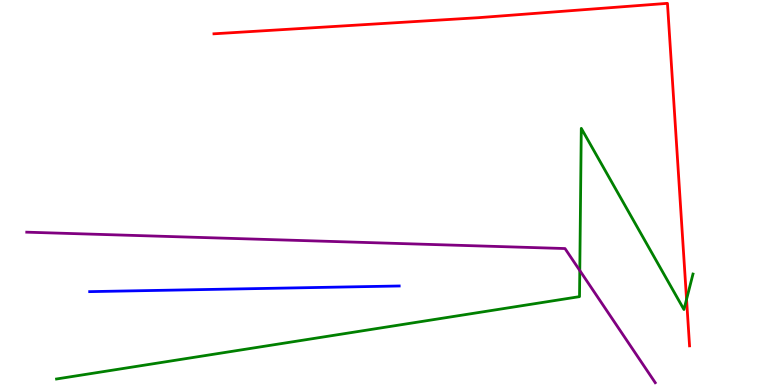[{'lines': ['blue', 'red'], 'intersections': []}, {'lines': ['green', 'red'], 'intersections': [{'x': 8.86, 'y': 2.23}]}, {'lines': ['purple', 'red'], 'intersections': []}, {'lines': ['blue', 'green'], 'intersections': []}, {'lines': ['blue', 'purple'], 'intersections': []}, {'lines': ['green', 'purple'], 'intersections': [{'x': 7.48, 'y': 2.97}]}]